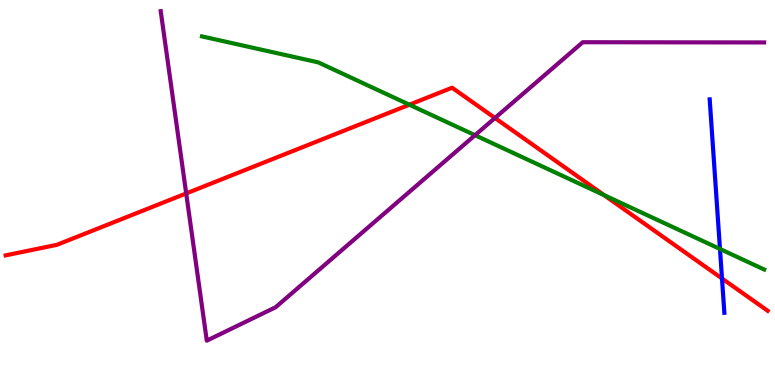[{'lines': ['blue', 'red'], 'intersections': [{'x': 9.32, 'y': 2.77}]}, {'lines': ['green', 'red'], 'intersections': [{'x': 5.28, 'y': 7.28}, {'x': 7.8, 'y': 4.93}]}, {'lines': ['purple', 'red'], 'intersections': [{'x': 2.4, 'y': 4.98}, {'x': 6.39, 'y': 6.94}]}, {'lines': ['blue', 'green'], 'intersections': [{'x': 9.29, 'y': 3.53}]}, {'lines': ['blue', 'purple'], 'intersections': []}, {'lines': ['green', 'purple'], 'intersections': [{'x': 6.13, 'y': 6.49}]}]